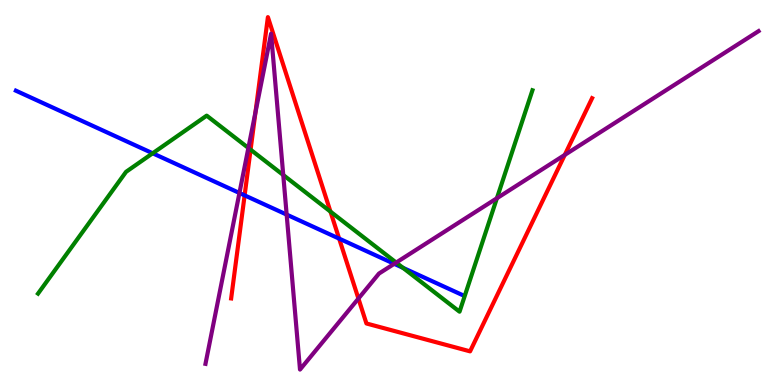[{'lines': ['blue', 'red'], 'intersections': [{'x': 3.16, 'y': 4.93}, {'x': 4.38, 'y': 3.8}]}, {'lines': ['green', 'red'], 'intersections': [{'x': 3.23, 'y': 6.11}, {'x': 4.26, 'y': 4.5}]}, {'lines': ['purple', 'red'], 'intersections': [{'x': 3.3, 'y': 7.08}, {'x': 4.62, 'y': 2.25}, {'x': 7.29, 'y': 5.98}]}, {'lines': ['blue', 'green'], 'intersections': [{'x': 1.97, 'y': 6.02}, {'x': 5.2, 'y': 3.04}]}, {'lines': ['blue', 'purple'], 'intersections': [{'x': 3.09, 'y': 4.99}, {'x': 3.7, 'y': 4.43}, {'x': 5.09, 'y': 3.15}]}, {'lines': ['green', 'purple'], 'intersections': [{'x': 3.2, 'y': 6.16}, {'x': 3.65, 'y': 5.45}, {'x': 5.11, 'y': 3.18}, {'x': 6.41, 'y': 4.85}]}]